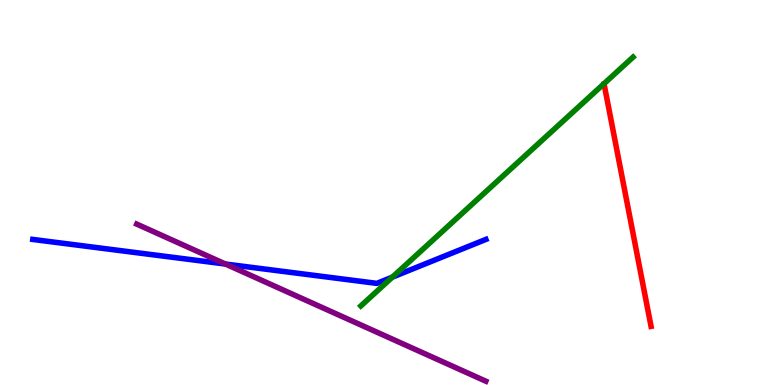[{'lines': ['blue', 'red'], 'intersections': []}, {'lines': ['green', 'red'], 'intersections': []}, {'lines': ['purple', 'red'], 'intersections': []}, {'lines': ['blue', 'green'], 'intersections': [{'x': 5.06, 'y': 2.8}]}, {'lines': ['blue', 'purple'], 'intersections': [{'x': 2.91, 'y': 3.14}]}, {'lines': ['green', 'purple'], 'intersections': []}]